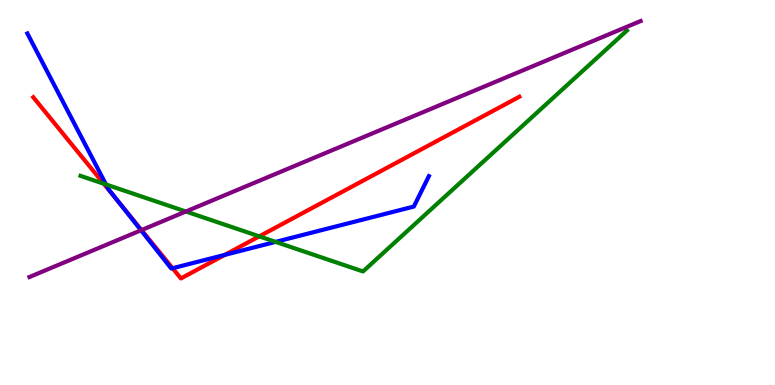[{'lines': ['blue', 'red'], 'intersections': [{'x': 1.53, 'y': 4.75}, {'x': 2.23, 'y': 3.03}, {'x': 2.9, 'y': 3.38}]}, {'lines': ['green', 'red'], 'intersections': [{'x': 1.34, 'y': 5.23}, {'x': 3.35, 'y': 3.86}]}, {'lines': ['purple', 'red'], 'intersections': [{'x': 1.83, 'y': 4.02}]}, {'lines': ['blue', 'green'], 'intersections': [{'x': 1.37, 'y': 5.21}, {'x': 3.56, 'y': 3.72}]}, {'lines': ['blue', 'purple'], 'intersections': [{'x': 1.82, 'y': 4.02}]}, {'lines': ['green', 'purple'], 'intersections': [{'x': 2.4, 'y': 4.51}]}]